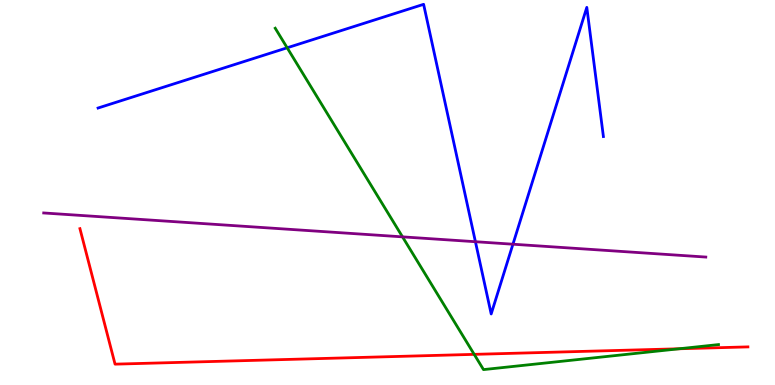[{'lines': ['blue', 'red'], 'intersections': []}, {'lines': ['green', 'red'], 'intersections': [{'x': 6.12, 'y': 0.796}, {'x': 8.76, 'y': 0.941}]}, {'lines': ['purple', 'red'], 'intersections': []}, {'lines': ['blue', 'green'], 'intersections': [{'x': 3.71, 'y': 8.76}]}, {'lines': ['blue', 'purple'], 'intersections': [{'x': 6.13, 'y': 3.72}, {'x': 6.62, 'y': 3.66}]}, {'lines': ['green', 'purple'], 'intersections': [{'x': 5.19, 'y': 3.85}]}]